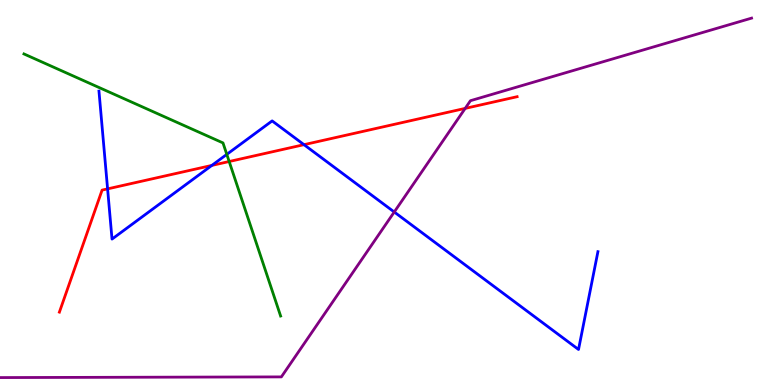[{'lines': ['blue', 'red'], 'intersections': [{'x': 1.39, 'y': 5.09}, {'x': 2.73, 'y': 5.7}, {'x': 3.92, 'y': 6.24}]}, {'lines': ['green', 'red'], 'intersections': [{'x': 2.96, 'y': 5.8}]}, {'lines': ['purple', 'red'], 'intersections': [{'x': 6.0, 'y': 7.18}]}, {'lines': ['blue', 'green'], 'intersections': [{'x': 2.93, 'y': 5.99}]}, {'lines': ['blue', 'purple'], 'intersections': [{'x': 5.09, 'y': 4.49}]}, {'lines': ['green', 'purple'], 'intersections': []}]